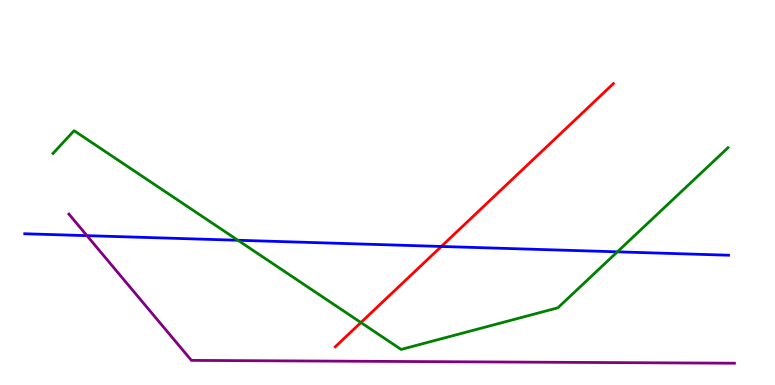[{'lines': ['blue', 'red'], 'intersections': [{'x': 5.69, 'y': 3.6}]}, {'lines': ['green', 'red'], 'intersections': [{'x': 4.66, 'y': 1.62}]}, {'lines': ['purple', 'red'], 'intersections': []}, {'lines': ['blue', 'green'], 'intersections': [{'x': 3.07, 'y': 3.76}, {'x': 7.97, 'y': 3.46}]}, {'lines': ['blue', 'purple'], 'intersections': [{'x': 1.12, 'y': 3.88}]}, {'lines': ['green', 'purple'], 'intersections': []}]